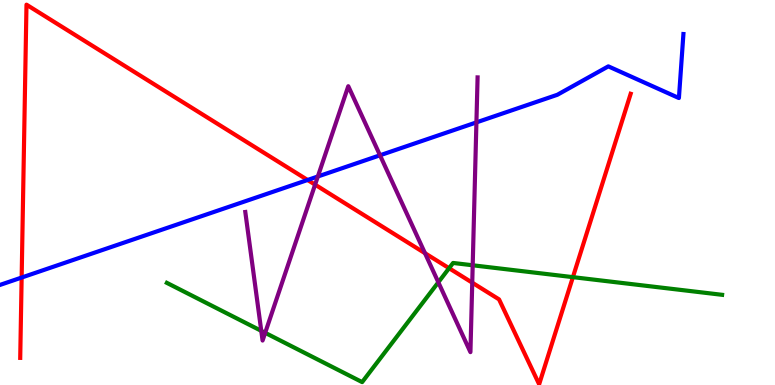[{'lines': ['blue', 'red'], 'intersections': [{'x': 0.279, 'y': 2.79}, {'x': 3.97, 'y': 5.33}]}, {'lines': ['green', 'red'], 'intersections': [{'x': 5.79, 'y': 3.03}, {'x': 7.39, 'y': 2.8}]}, {'lines': ['purple', 'red'], 'intersections': [{'x': 4.07, 'y': 5.2}, {'x': 5.48, 'y': 3.42}, {'x': 6.09, 'y': 2.66}]}, {'lines': ['blue', 'green'], 'intersections': []}, {'lines': ['blue', 'purple'], 'intersections': [{'x': 4.1, 'y': 5.42}, {'x': 4.9, 'y': 5.97}, {'x': 6.15, 'y': 6.82}]}, {'lines': ['green', 'purple'], 'intersections': [{'x': 3.37, 'y': 1.41}, {'x': 3.42, 'y': 1.36}, {'x': 5.66, 'y': 2.67}, {'x': 6.1, 'y': 3.11}]}]